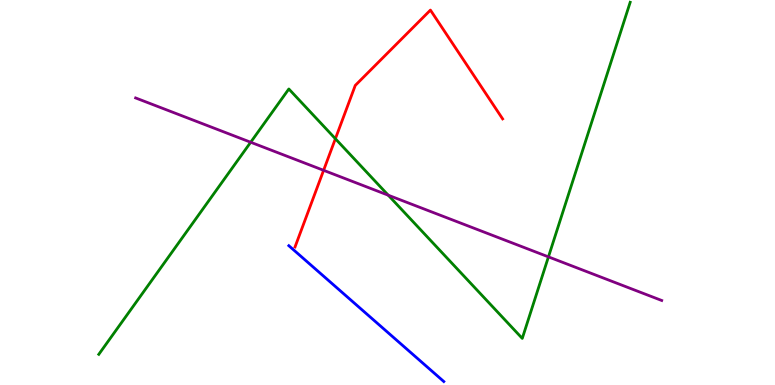[{'lines': ['blue', 'red'], 'intersections': []}, {'lines': ['green', 'red'], 'intersections': [{'x': 4.33, 'y': 6.4}]}, {'lines': ['purple', 'red'], 'intersections': [{'x': 4.18, 'y': 5.58}]}, {'lines': ['blue', 'green'], 'intersections': []}, {'lines': ['blue', 'purple'], 'intersections': []}, {'lines': ['green', 'purple'], 'intersections': [{'x': 3.23, 'y': 6.31}, {'x': 5.01, 'y': 4.93}, {'x': 7.08, 'y': 3.33}]}]